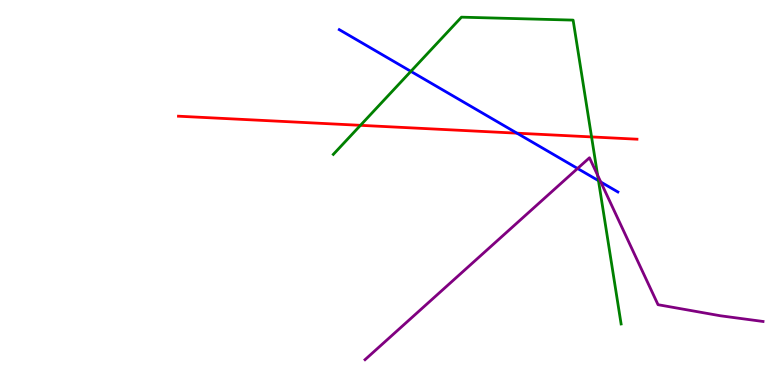[{'lines': ['blue', 'red'], 'intersections': [{'x': 6.67, 'y': 6.54}]}, {'lines': ['green', 'red'], 'intersections': [{'x': 4.65, 'y': 6.74}, {'x': 7.63, 'y': 6.44}]}, {'lines': ['purple', 'red'], 'intersections': []}, {'lines': ['blue', 'green'], 'intersections': [{'x': 5.3, 'y': 8.15}, {'x': 7.72, 'y': 5.31}]}, {'lines': ['blue', 'purple'], 'intersections': [{'x': 7.45, 'y': 5.62}, {'x': 7.75, 'y': 5.27}]}, {'lines': ['green', 'purple'], 'intersections': [{'x': 7.71, 'y': 5.45}]}]